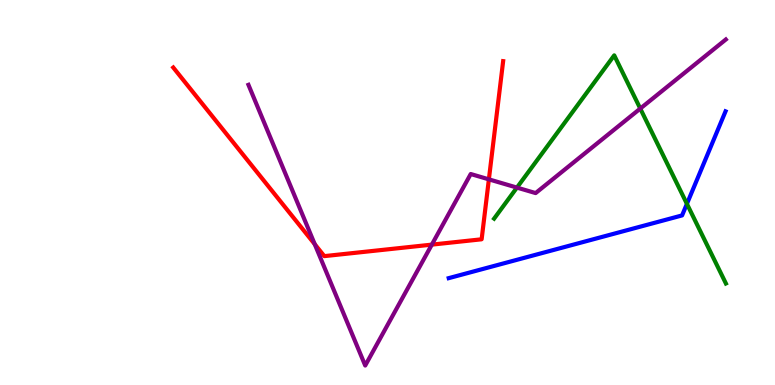[{'lines': ['blue', 'red'], 'intersections': []}, {'lines': ['green', 'red'], 'intersections': []}, {'lines': ['purple', 'red'], 'intersections': [{'x': 4.06, 'y': 3.66}, {'x': 5.57, 'y': 3.65}, {'x': 6.31, 'y': 5.34}]}, {'lines': ['blue', 'green'], 'intersections': [{'x': 8.86, 'y': 4.71}]}, {'lines': ['blue', 'purple'], 'intersections': []}, {'lines': ['green', 'purple'], 'intersections': [{'x': 6.67, 'y': 5.13}, {'x': 8.26, 'y': 7.18}]}]